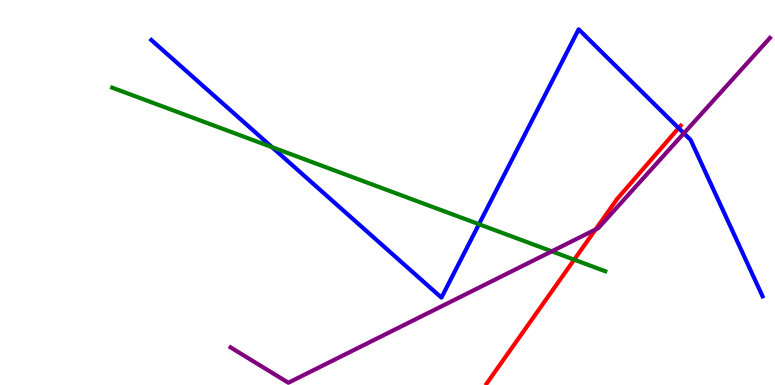[{'lines': ['blue', 'red'], 'intersections': [{'x': 8.76, 'y': 6.67}]}, {'lines': ['green', 'red'], 'intersections': [{'x': 7.41, 'y': 3.26}]}, {'lines': ['purple', 'red'], 'intersections': [{'x': 7.68, 'y': 4.04}]}, {'lines': ['blue', 'green'], 'intersections': [{'x': 3.51, 'y': 6.18}, {'x': 6.18, 'y': 4.18}]}, {'lines': ['blue', 'purple'], 'intersections': [{'x': 8.82, 'y': 6.54}]}, {'lines': ['green', 'purple'], 'intersections': [{'x': 7.12, 'y': 3.47}]}]